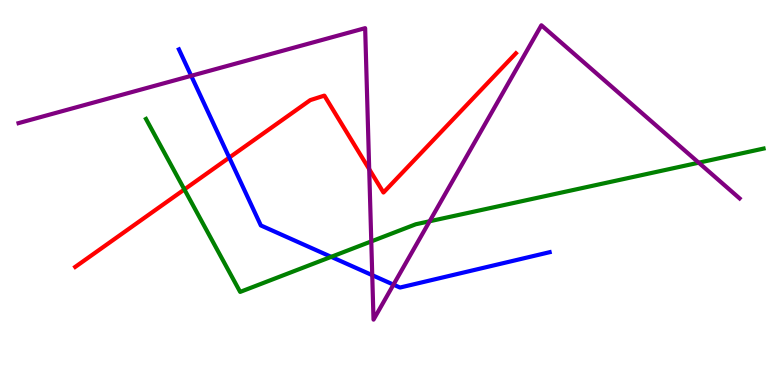[{'lines': ['blue', 'red'], 'intersections': [{'x': 2.96, 'y': 5.91}]}, {'lines': ['green', 'red'], 'intersections': [{'x': 2.38, 'y': 5.08}]}, {'lines': ['purple', 'red'], 'intersections': [{'x': 4.76, 'y': 5.61}]}, {'lines': ['blue', 'green'], 'intersections': [{'x': 4.27, 'y': 3.33}]}, {'lines': ['blue', 'purple'], 'intersections': [{'x': 2.47, 'y': 8.03}, {'x': 4.8, 'y': 2.85}, {'x': 5.08, 'y': 2.61}]}, {'lines': ['green', 'purple'], 'intersections': [{'x': 4.79, 'y': 3.73}, {'x': 5.54, 'y': 4.25}, {'x': 9.02, 'y': 5.77}]}]